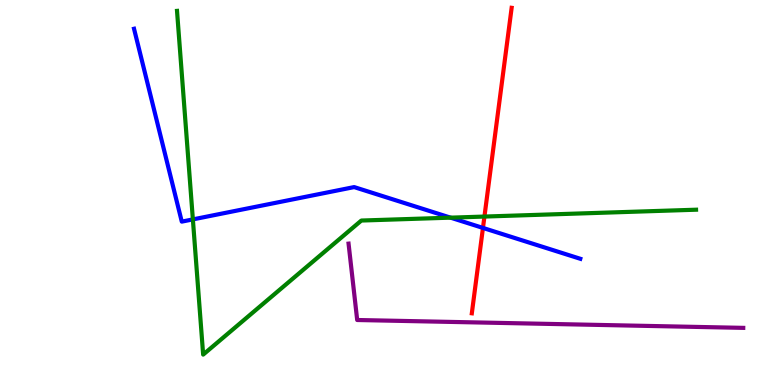[{'lines': ['blue', 'red'], 'intersections': [{'x': 6.23, 'y': 4.08}]}, {'lines': ['green', 'red'], 'intersections': [{'x': 6.25, 'y': 4.38}]}, {'lines': ['purple', 'red'], 'intersections': []}, {'lines': ['blue', 'green'], 'intersections': [{'x': 2.49, 'y': 4.3}, {'x': 5.81, 'y': 4.35}]}, {'lines': ['blue', 'purple'], 'intersections': []}, {'lines': ['green', 'purple'], 'intersections': []}]